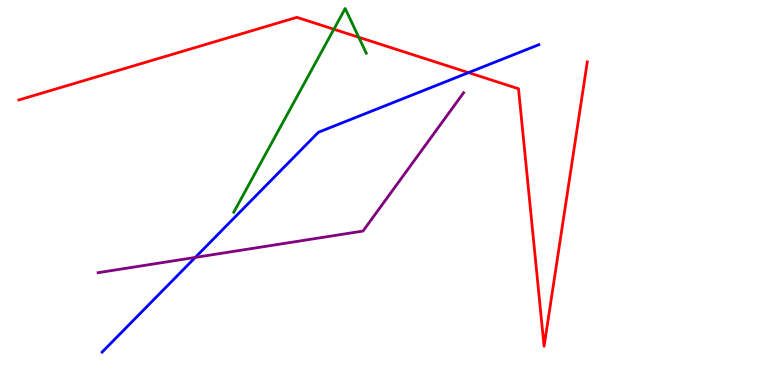[{'lines': ['blue', 'red'], 'intersections': [{'x': 6.05, 'y': 8.11}]}, {'lines': ['green', 'red'], 'intersections': [{'x': 4.31, 'y': 9.24}, {'x': 4.63, 'y': 9.03}]}, {'lines': ['purple', 'red'], 'intersections': []}, {'lines': ['blue', 'green'], 'intersections': []}, {'lines': ['blue', 'purple'], 'intersections': [{'x': 2.52, 'y': 3.31}]}, {'lines': ['green', 'purple'], 'intersections': []}]